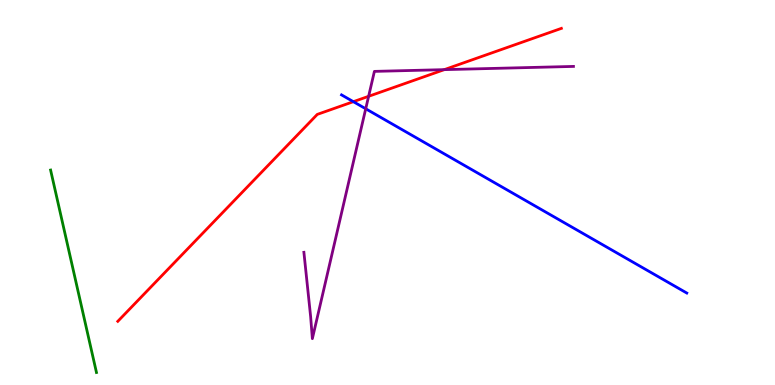[{'lines': ['blue', 'red'], 'intersections': [{'x': 4.56, 'y': 7.36}]}, {'lines': ['green', 'red'], 'intersections': []}, {'lines': ['purple', 'red'], 'intersections': [{'x': 4.76, 'y': 7.5}, {'x': 5.73, 'y': 8.19}]}, {'lines': ['blue', 'green'], 'intersections': []}, {'lines': ['blue', 'purple'], 'intersections': [{'x': 4.72, 'y': 7.17}]}, {'lines': ['green', 'purple'], 'intersections': []}]